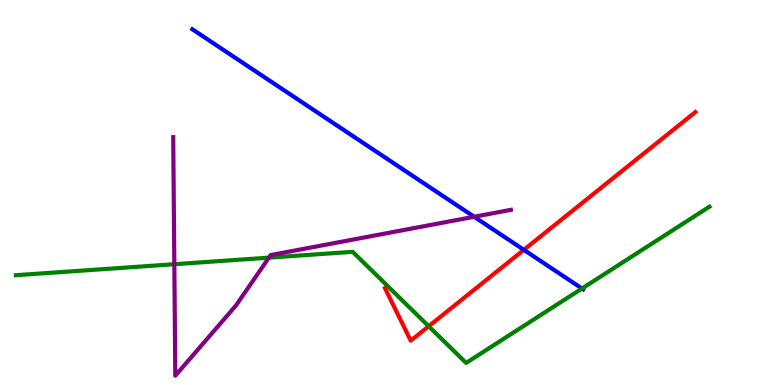[{'lines': ['blue', 'red'], 'intersections': [{'x': 6.76, 'y': 3.51}]}, {'lines': ['green', 'red'], 'intersections': [{'x': 5.53, 'y': 1.53}]}, {'lines': ['purple', 'red'], 'intersections': []}, {'lines': ['blue', 'green'], 'intersections': [{'x': 7.51, 'y': 2.51}]}, {'lines': ['blue', 'purple'], 'intersections': [{'x': 6.12, 'y': 4.37}]}, {'lines': ['green', 'purple'], 'intersections': [{'x': 2.25, 'y': 3.14}, {'x': 3.47, 'y': 3.31}]}]